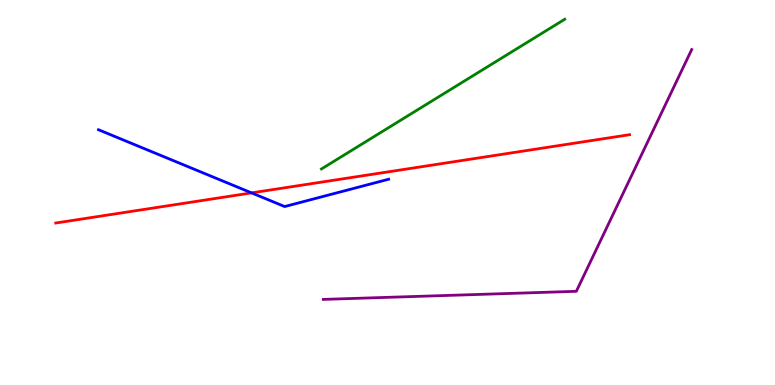[{'lines': ['blue', 'red'], 'intersections': [{'x': 3.25, 'y': 4.99}]}, {'lines': ['green', 'red'], 'intersections': []}, {'lines': ['purple', 'red'], 'intersections': []}, {'lines': ['blue', 'green'], 'intersections': []}, {'lines': ['blue', 'purple'], 'intersections': []}, {'lines': ['green', 'purple'], 'intersections': []}]